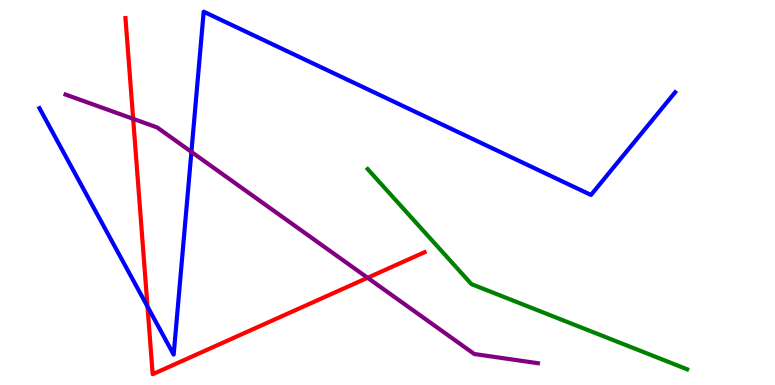[{'lines': ['blue', 'red'], 'intersections': [{'x': 1.9, 'y': 2.04}]}, {'lines': ['green', 'red'], 'intersections': []}, {'lines': ['purple', 'red'], 'intersections': [{'x': 1.72, 'y': 6.91}, {'x': 4.74, 'y': 2.78}]}, {'lines': ['blue', 'green'], 'intersections': []}, {'lines': ['blue', 'purple'], 'intersections': [{'x': 2.47, 'y': 6.05}]}, {'lines': ['green', 'purple'], 'intersections': []}]